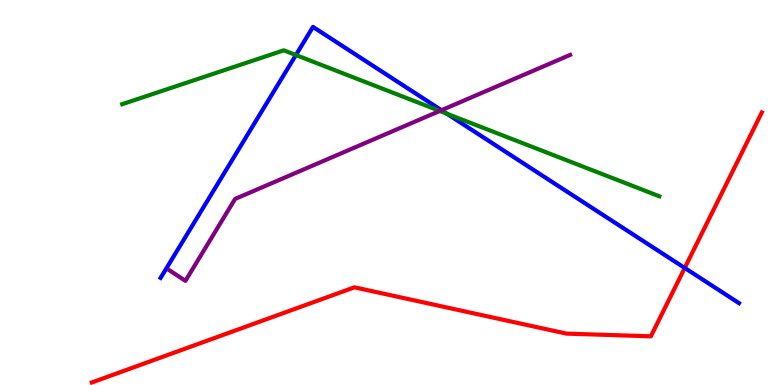[{'lines': ['blue', 'red'], 'intersections': [{'x': 8.84, 'y': 3.04}]}, {'lines': ['green', 'red'], 'intersections': []}, {'lines': ['purple', 'red'], 'intersections': []}, {'lines': ['blue', 'green'], 'intersections': [{'x': 3.82, 'y': 8.57}, {'x': 5.77, 'y': 7.05}]}, {'lines': ['blue', 'purple'], 'intersections': [{'x': 5.7, 'y': 7.14}]}, {'lines': ['green', 'purple'], 'intersections': [{'x': 5.67, 'y': 7.12}]}]